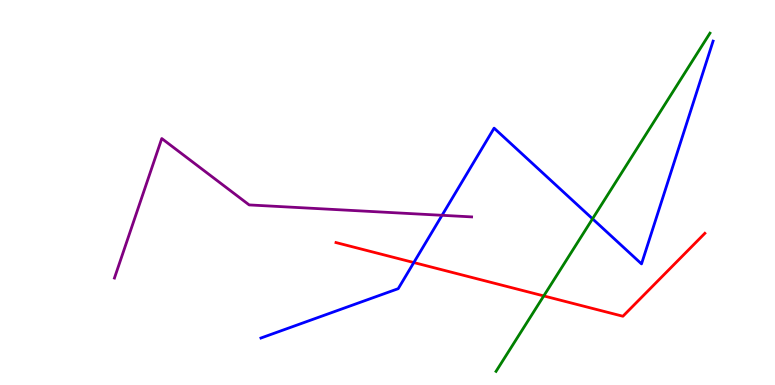[{'lines': ['blue', 'red'], 'intersections': [{'x': 5.34, 'y': 3.18}]}, {'lines': ['green', 'red'], 'intersections': [{'x': 7.02, 'y': 2.31}]}, {'lines': ['purple', 'red'], 'intersections': []}, {'lines': ['blue', 'green'], 'intersections': [{'x': 7.65, 'y': 4.32}]}, {'lines': ['blue', 'purple'], 'intersections': [{'x': 5.7, 'y': 4.41}]}, {'lines': ['green', 'purple'], 'intersections': []}]